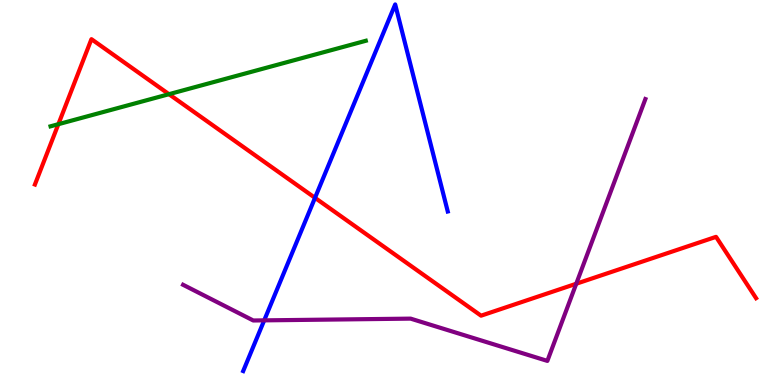[{'lines': ['blue', 'red'], 'intersections': [{'x': 4.06, 'y': 4.86}]}, {'lines': ['green', 'red'], 'intersections': [{'x': 0.753, 'y': 6.77}, {'x': 2.18, 'y': 7.55}]}, {'lines': ['purple', 'red'], 'intersections': [{'x': 7.44, 'y': 2.63}]}, {'lines': ['blue', 'green'], 'intersections': []}, {'lines': ['blue', 'purple'], 'intersections': [{'x': 3.41, 'y': 1.68}]}, {'lines': ['green', 'purple'], 'intersections': []}]